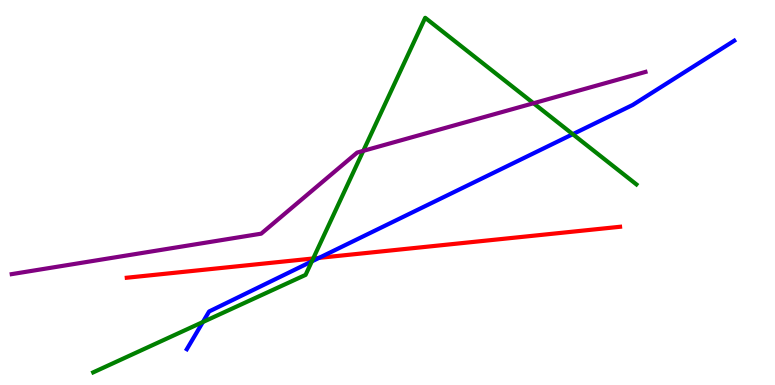[{'lines': ['blue', 'red'], 'intersections': [{'x': 4.12, 'y': 3.3}]}, {'lines': ['green', 'red'], 'intersections': [{'x': 4.04, 'y': 3.29}]}, {'lines': ['purple', 'red'], 'intersections': []}, {'lines': ['blue', 'green'], 'intersections': [{'x': 2.62, 'y': 1.64}, {'x': 4.02, 'y': 3.21}, {'x': 7.39, 'y': 6.51}]}, {'lines': ['blue', 'purple'], 'intersections': []}, {'lines': ['green', 'purple'], 'intersections': [{'x': 4.69, 'y': 6.08}, {'x': 6.88, 'y': 7.32}]}]